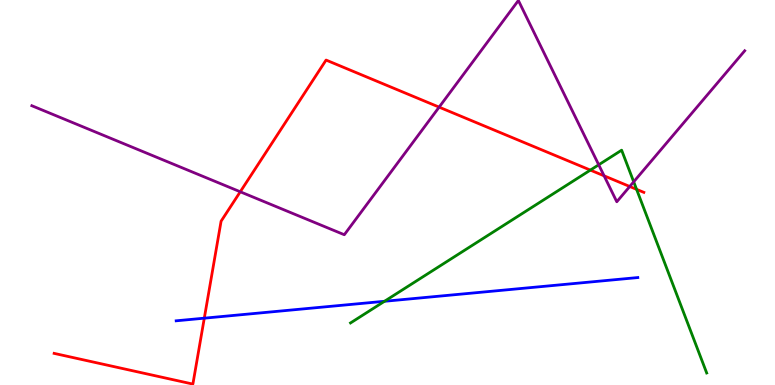[{'lines': ['blue', 'red'], 'intersections': [{'x': 2.64, 'y': 1.74}]}, {'lines': ['green', 'red'], 'intersections': [{'x': 7.62, 'y': 5.58}, {'x': 8.21, 'y': 5.08}]}, {'lines': ['purple', 'red'], 'intersections': [{'x': 3.1, 'y': 5.02}, {'x': 5.67, 'y': 7.22}, {'x': 7.79, 'y': 5.43}, {'x': 8.13, 'y': 5.16}]}, {'lines': ['blue', 'green'], 'intersections': [{'x': 4.96, 'y': 2.17}]}, {'lines': ['blue', 'purple'], 'intersections': []}, {'lines': ['green', 'purple'], 'intersections': [{'x': 7.73, 'y': 5.72}, {'x': 8.18, 'y': 5.28}]}]